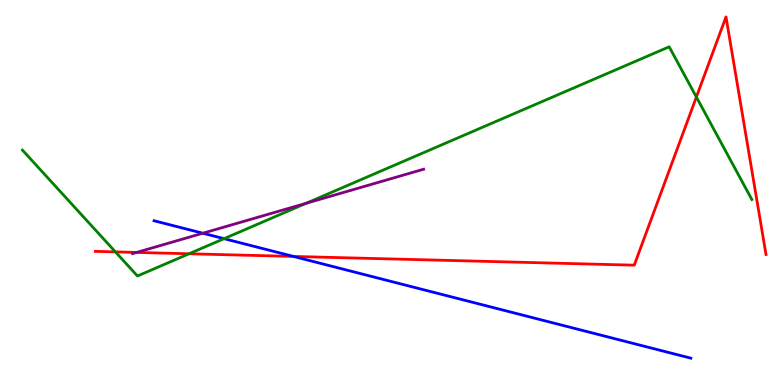[{'lines': ['blue', 'red'], 'intersections': [{'x': 3.79, 'y': 3.34}]}, {'lines': ['green', 'red'], 'intersections': [{'x': 1.49, 'y': 3.46}, {'x': 2.44, 'y': 3.41}, {'x': 8.99, 'y': 7.48}]}, {'lines': ['purple', 'red'], 'intersections': [{'x': 1.76, 'y': 3.44}]}, {'lines': ['blue', 'green'], 'intersections': [{'x': 2.89, 'y': 3.8}]}, {'lines': ['blue', 'purple'], 'intersections': [{'x': 2.62, 'y': 3.94}]}, {'lines': ['green', 'purple'], 'intersections': [{'x': 3.95, 'y': 4.72}]}]